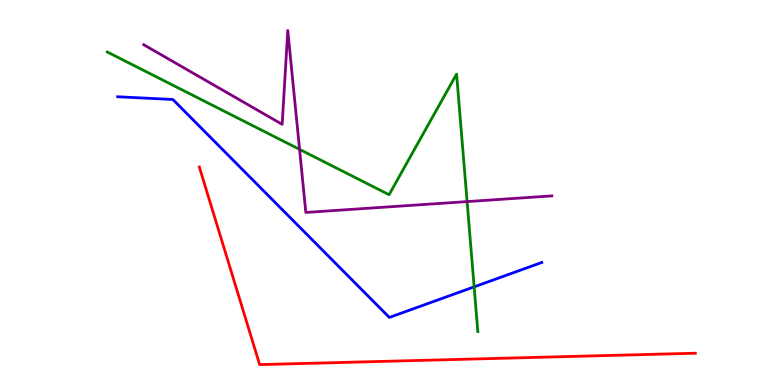[{'lines': ['blue', 'red'], 'intersections': []}, {'lines': ['green', 'red'], 'intersections': []}, {'lines': ['purple', 'red'], 'intersections': []}, {'lines': ['blue', 'green'], 'intersections': [{'x': 6.12, 'y': 2.55}]}, {'lines': ['blue', 'purple'], 'intersections': []}, {'lines': ['green', 'purple'], 'intersections': [{'x': 3.87, 'y': 6.12}, {'x': 6.03, 'y': 4.76}]}]